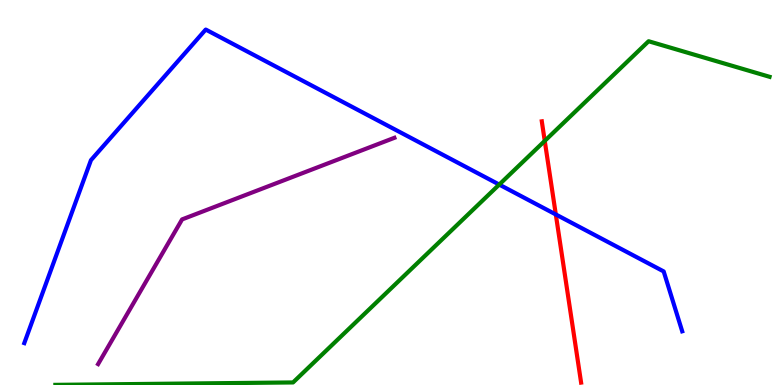[{'lines': ['blue', 'red'], 'intersections': [{'x': 7.17, 'y': 4.43}]}, {'lines': ['green', 'red'], 'intersections': [{'x': 7.03, 'y': 6.34}]}, {'lines': ['purple', 'red'], 'intersections': []}, {'lines': ['blue', 'green'], 'intersections': [{'x': 6.44, 'y': 5.21}]}, {'lines': ['blue', 'purple'], 'intersections': []}, {'lines': ['green', 'purple'], 'intersections': []}]